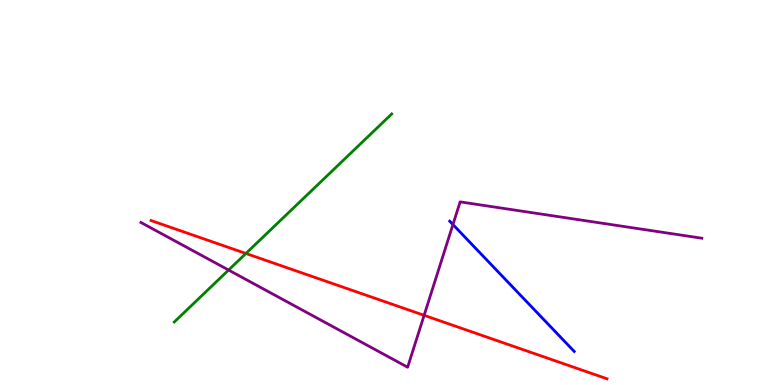[{'lines': ['blue', 'red'], 'intersections': []}, {'lines': ['green', 'red'], 'intersections': [{'x': 3.17, 'y': 3.42}]}, {'lines': ['purple', 'red'], 'intersections': [{'x': 5.47, 'y': 1.81}]}, {'lines': ['blue', 'green'], 'intersections': []}, {'lines': ['blue', 'purple'], 'intersections': [{'x': 5.84, 'y': 4.17}]}, {'lines': ['green', 'purple'], 'intersections': [{'x': 2.95, 'y': 2.99}]}]